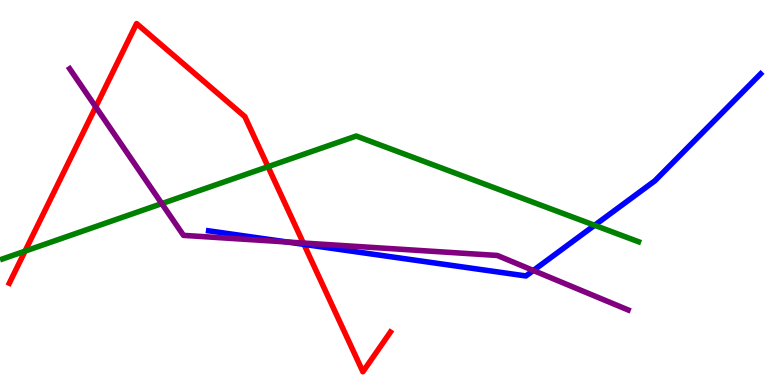[{'lines': ['blue', 'red'], 'intersections': [{'x': 3.92, 'y': 3.65}]}, {'lines': ['green', 'red'], 'intersections': [{'x': 0.323, 'y': 3.48}, {'x': 3.46, 'y': 5.67}]}, {'lines': ['purple', 'red'], 'intersections': [{'x': 1.24, 'y': 7.22}, {'x': 3.91, 'y': 3.69}]}, {'lines': ['blue', 'green'], 'intersections': [{'x': 7.67, 'y': 4.15}]}, {'lines': ['blue', 'purple'], 'intersections': [{'x': 3.71, 'y': 3.71}, {'x': 6.88, 'y': 2.97}]}, {'lines': ['green', 'purple'], 'intersections': [{'x': 2.09, 'y': 4.71}]}]